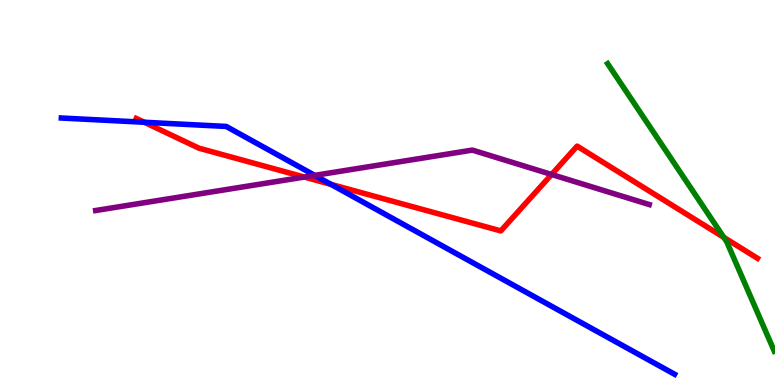[{'lines': ['blue', 'red'], 'intersections': [{'x': 1.86, 'y': 6.82}, {'x': 4.27, 'y': 5.21}]}, {'lines': ['green', 'red'], 'intersections': [{'x': 9.34, 'y': 3.83}]}, {'lines': ['purple', 'red'], 'intersections': [{'x': 3.93, 'y': 5.4}, {'x': 7.12, 'y': 5.47}]}, {'lines': ['blue', 'green'], 'intersections': []}, {'lines': ['blue', 'purple'], 'intersections': [{'x': 4.06, 'y': 5.44}]}, {'lines': ['green', 'purple'], 'intersections': []}]